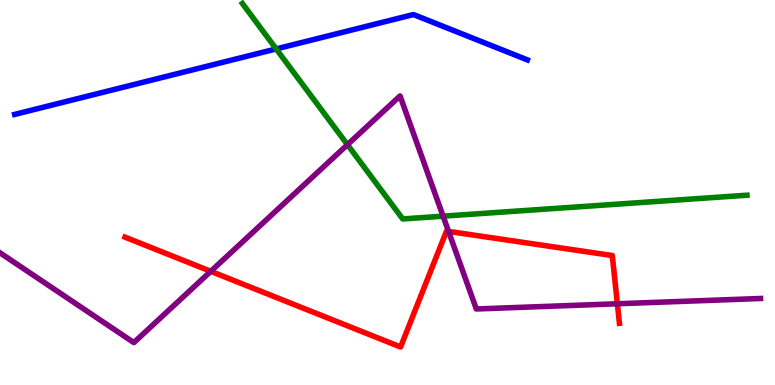[{'lines': ['blue', 'red'], 'intersections': []}, {'lines': ['green', 'red'], 'intersections': []}, {'lines': ['purple', 'red'], 'intersections': [{'x': 2.72, 'y': 2.95}, {'x': 5.79, 'y': 3.99}, {'x': 7.97, 'y': 2.11}]}, {'lines': ['blue', 'green'], 'intersections': [{'x': 3.56, 'y': 8.73}]}, {'lines': ['blue', 'purple'], 'intersections': []}, {'lines': ['green', 'purple'], 'intersections': [{'x': 4.48, 'y': 6.24}, {'x': 5.72, 'y': 4.39}]}]